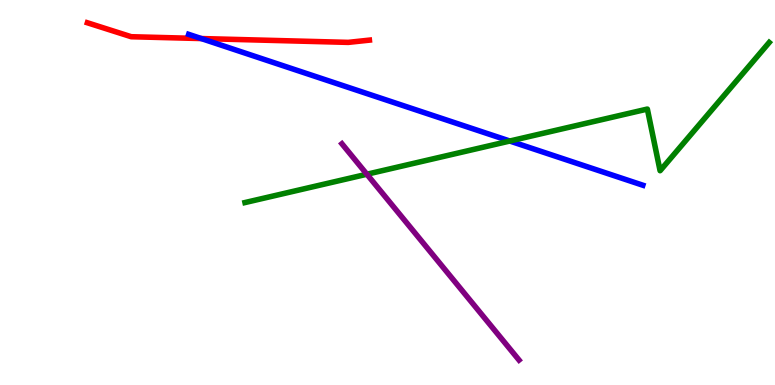[{'lines': ['blue', 'red'], 'intersections': [{'x': 2.6, 'y': 9.0}]}, {'lines': ['green', 'red'], 'intersections': []}, {'lines': ['purple', 'red'], 'intersections': []}, {'lines': ['blue', 'green'], 'intersections': [{'x': 6.58, 'y': 6.34}]}, {'lines': ['blue', 'purple'], 'intersections': []}, {'lines': ['green', 'purple'], 'intersections': [{'x': 4.73, 'y': 5.47}]}]